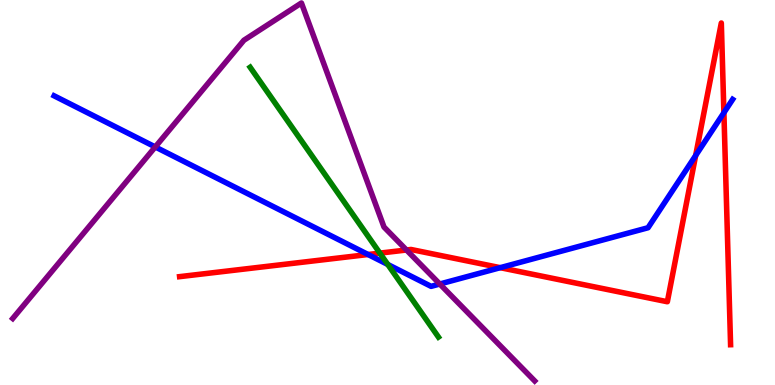[{'lines': ['blue', 'red'], 'intersections': [{'x': 4.75, 'y': 3.39}, {'x': 6.45, 'y': 3.05}, {'x': 8.98, 'y': 5.96}, {'x': 9.34, 'y': 7.07}]}, {'lines': ['green', 'red'], 'intersections': [{'x': 4.9, 'y': 3.43}]}, {'lines': ['purple', 'red'], 'intersections': [{'x': 5.24, 'y': 3.51}]}, {'lines': ['blue', 'green'], 'intersections': [{'x': 5.0, 'y': 3.13}]}, {'lines': ['blue', 'purple'], 'intersections': [{'x': 2.0, 'y': 6.18}, {'x': 5.67, 'y': 2.62}]}, {'lines': ['green', 'purple'], 'intersections': []}]